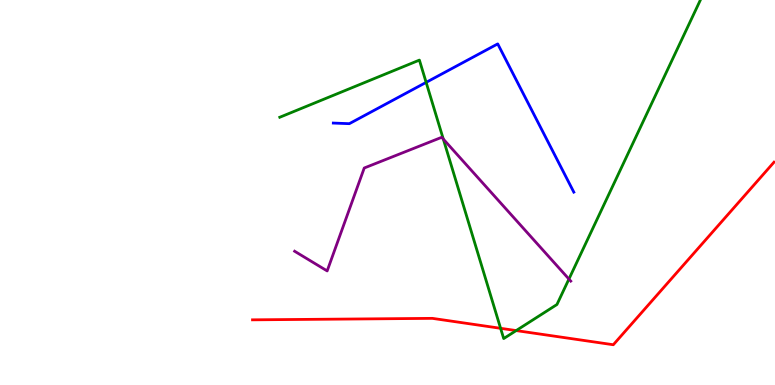[{'lines': ['blue', 'red'], 'intersections': []}, {'lines': ['green', 'red'], 'intersections': [{'x': 6.46, 'y': 1.47}, {'x': 6.66, 'y': 1.41}]}, {'lines': ['purple', 'red'], 'intersections': []}, {'lines': ['blue', 'green'], 'intersections': [{'x': 5.5, 'y': 7.86}]}, {'lines': ['blue', 'purple'], 'intersections': []}, {'lines': ['green', 'purple'], 'intersections': [{'x': 5.72, 'y': 6.39}, {'x': 7.34, 'y': 2.75}]}]